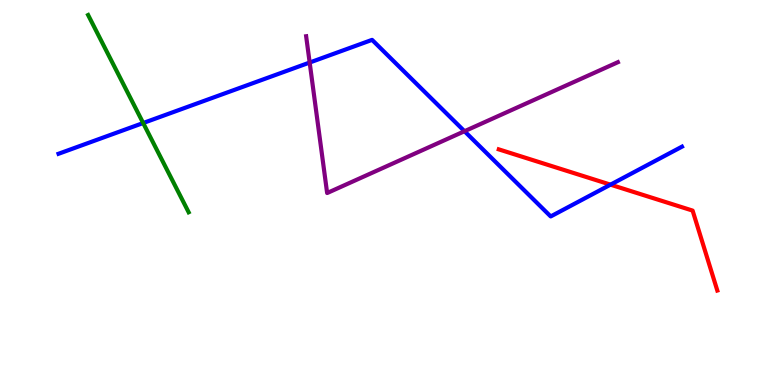[{'lines': ['blue', 'red'], 'intersections': [{'x': 7.88, 'y': 5.2}]}, {'lines': ['green', 'red'], 'intersections': []}, {'lines': ['purple', 'red'], 'intersections': []}, {'lines': ['blue', 'green'], 'intersections': [{'x': 1.85, 'y': 6.8}]}, {'lines': ['blue', 'purple'], 'intersections': [{'x': 4.0, 'y': 8.38}, {'x': 5.99, 'y': 6.59}]}, {'lines': ['green', 'purple'], 'intersections': []}]